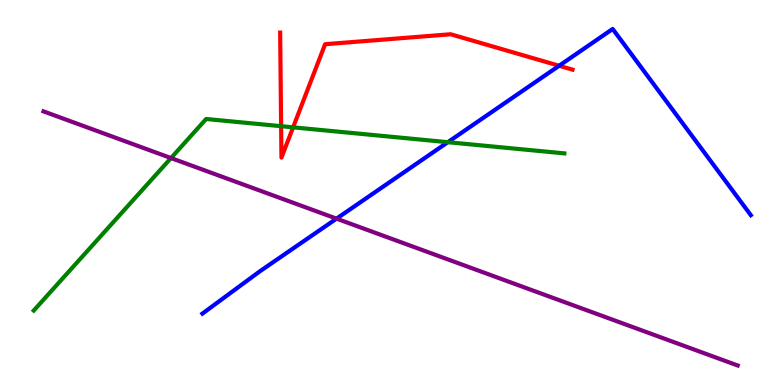[{'lines': ['blue', 'red'], 'intersections': [{'x': 7.21, 'y': 8.29}]}, {'lines': ['green', 'red'], 'intersections': [{'x': 3.63, 'y': 6.72}, {'x': 3.78, 'y': 6.69}]}, {'lines': ['purple', 'red'], 'intersections': []}, {'lines': ['blue', 'green'], 'intersections': [{'x': 5.78, 'y': 6.31}]}, {'lines': ['blue', 'purple'], 'intersections': [{'x': 4.34, 'y': 4.32}]}, {'lines': ['green', 'purple'], 'intersections': [{'x': 2.21, 'y': 5.89}]}]